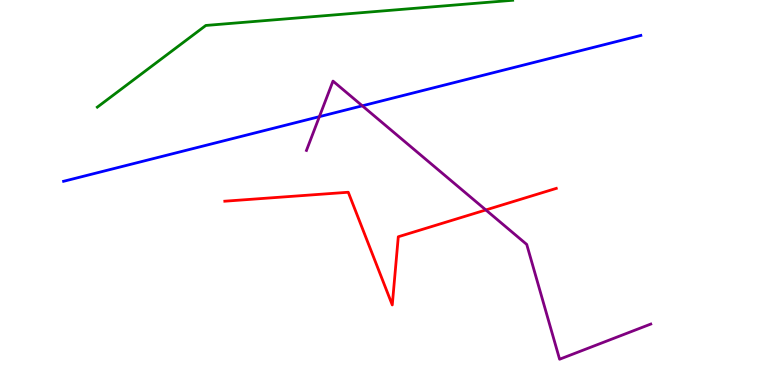[{'lines': ['blue', 'red'], 'intersections': []}, {'lines': ['green', 'red'], 'intersections': []}, {'lines': ['purple', 'red'], 'intersections': [{'x': 6.27, 'y': 4.55}]}, {'lines': ['blue', 'green'], 'intersections': []}, {'lines': ['blue', 'purple'], 'intersections': [{'x': 4.12, 'y': 6.97}, {'x': 4.67, 'y': 7.25}]}, {'lines': ['green', 'purple'], 'intersections': []}]